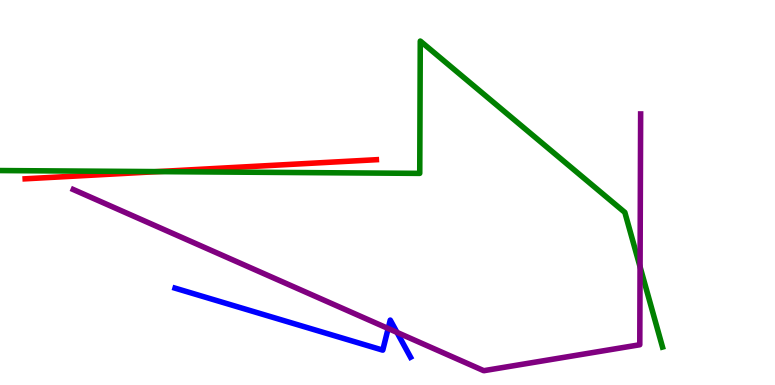[{'lines': ['blue', 'red'], 'intersections': []}, {'lines': ['green', 'red'], 'intersections': [{'x': 2.03, 'y': 5.54}]}, {'lines': ['purple', 'red'], 'intersections': []}, {'lines': ['blue', 'green'], 'intersections': []}, {'lines': ['blue', 'purple'], 'intersections': [{'x': 5.01, 'y': 1.47}, {'x': 5.12, 'y': 1.37}]}, {'lines': ['green', 'purple'], 'intersections': [{'x': 8.26, 'y': 3.07}]}]